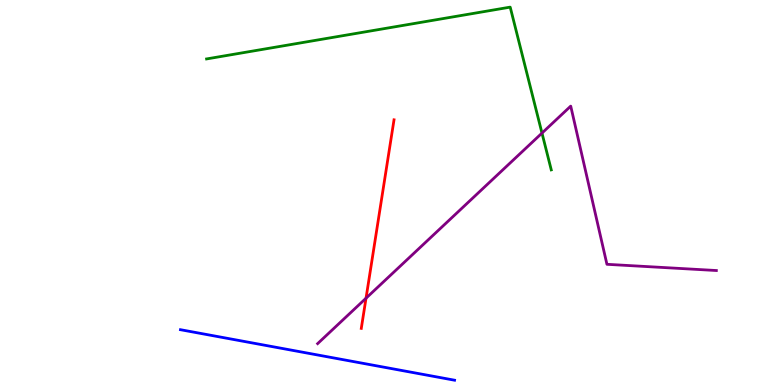[{'lines': ['blue', 'red'], 'intersections': []}, {'lines': ['green', 'red'], 'intersections': []}, {'lines': ['purple', 'red'], 'intersections': [{'x': 4.72, 'y': 2.25}]}, {'lines': ['blue', 'green'], 'intersections': []}, {'lines': ['blue', 'purple'], 'intersections': []}, {'lines': ['green', 'purple'], 'intersections': [{'x': 6.99, 'y': 6.54}]}]